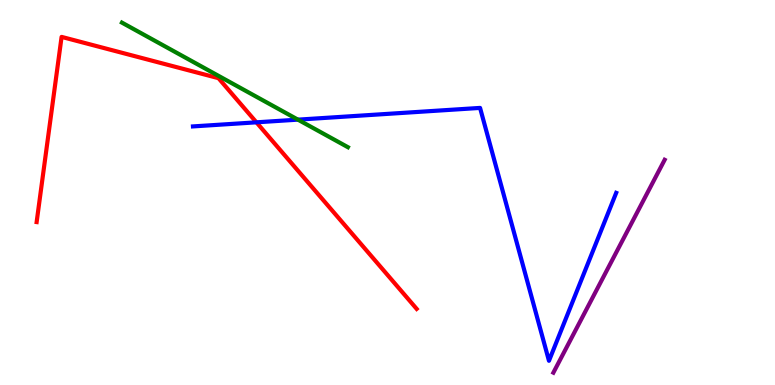[{'lines': ['blue', 'red'], 'intersections': [{'x': 3.31, 'y': 6.82}]}, {'lines': ['green', 'red'], 'intersections': []}, {'lines': ['purple', 'red'], 'intersections': []}, {'lines': ['blue', 'green'], 'intersections': [{'x': 3.84, 'y': 6.89}]}, {'lines': ['blue', 'purple'], 'intersections': []}, {'lines': ['green', 'purple'], 'intersections': []}]